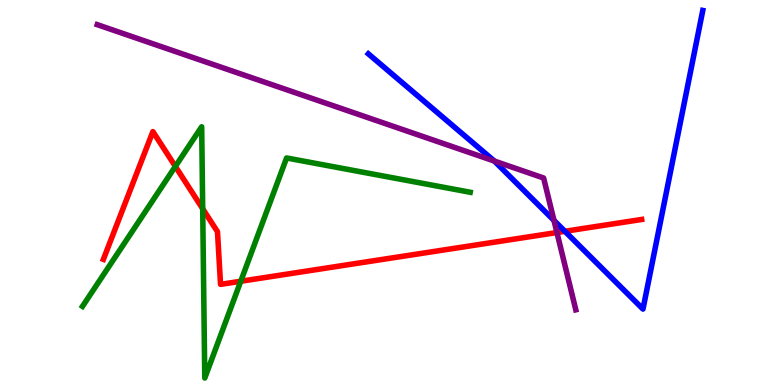[{'lines': ['blue', 'red'], 'intersections': [{'x': 7.29, 'y': 3.99}]}, {'lines': ['green', 'red'], 'intersections': [{'x': 2.26, 'y': 5.68}, {'x': 2.62, 'y': 4.58}, {'x': 3.11, 'y': 2.69}]}, {'lines': ['purple', 'red'], 'intersections': [{'x': 7.19, 'y': 3.96}]}, {'lines': ['blue', 'green'], 'intersections': []}, {'lines': ['blue', 'purple'], 'intersections': [{'x': 6.38, 'y': 5.82}, {'x': 7.15, 'y': 4.27}]}, {'lines': ['green', 'purple'], 'intersections': []}]